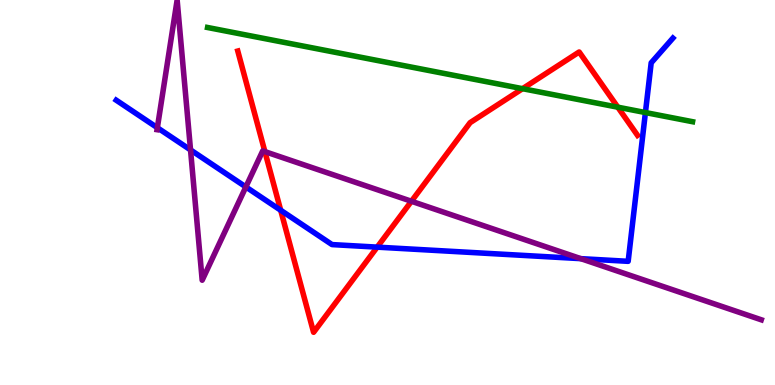[{'lines': ['blue', 'red'], 'intersections': [{'x': 3.62, 'y': 4.54}, {'x': 4.87, 'y': 3.58}]}, {'lines': ['green', 'red'], 'intersections': [{'x': 6.74, 'y': 7.7}, {'x': 7.97, 'y': 7.22}]}, {'lines': ['purple', 'red'], 'intersections': [{'x': 3.42, 'y': 6.06}, {'x': 5.31, 'y': 4.77}]}, {'lines': ['blue', 'green'], 'intersections': [{'x': 8.33, 'y': 7.08}]}, {'lines': ['blue', 'purple'], 'intersections': [{'x': 2.03, 'y': 6.68}, {'x': 2.46, 'y': 6.11}, {'x': 3.17, 'y': 5.14}, {'x': 7.49, 'y': 3.28}]}, {'lines': ['green', 'purple'], 'intersections': []}]